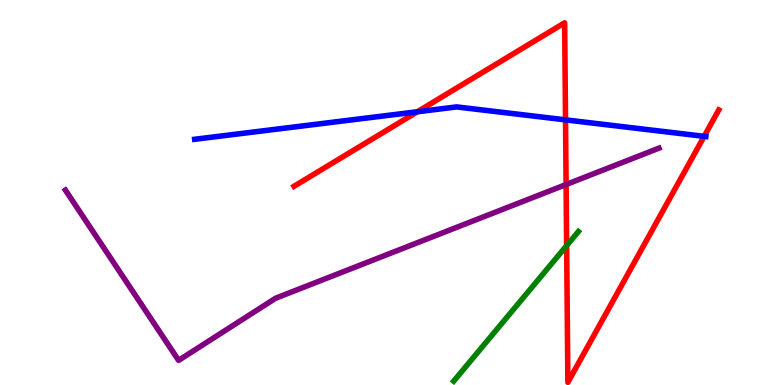[{'lines': ['blue', 'red'], 'intersections': [{'x': 5.39, 'y': 7.1}, {'x': 7.3, 'y': 6.89}, {'x': 9.09, 'y': 6.46}]}, {'lines': ['green', 'red'], 'intersections': [{'x': 7.31, 'y': 3.62}]}, {'lines': ['purple', 'red'], 'intersections': [{'x': 7.3, 'y': 5.21}]}, {'lines': ['blue', 'green'], 'intersections': []}, {'lines': ['blue', 'purple'], 'intersections': []}, {'lines': ['green', 'purple'], 'intersections': []}]